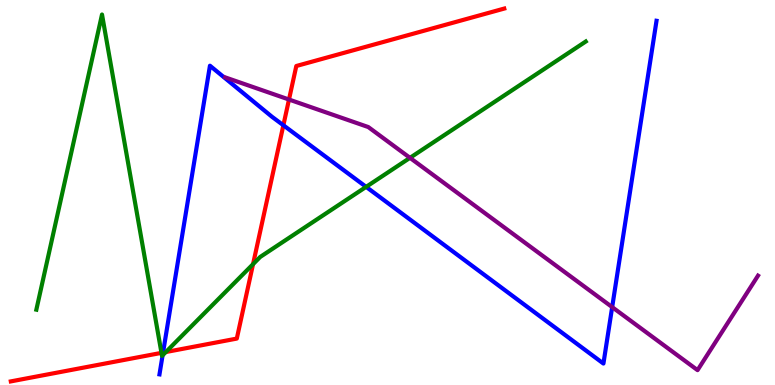[{'lines': ['blue', 'red'], 'intersections': [{'x': 2.1, 'y': 0.843}, {'x': 3.66, 'y': 6.75}]}, {'lines': ['green', 'red'], 'intersections': [{'x': 2.08, 'y': 0.835}, {'x': 2.14, 'y': 0.856}, {'x': 3.27, 'y': 3.14}]}, {'lines': ['purple', 'red'], 'intersections': [{'x': 3.73, 'y': 7.41}]}, {'lines': ['blue', 'green'], 'intersections': [{'x': 2.1, 'y': 0.772}, {'x': 4.72, 'y': 5.15}]}, {'lines': ['blue', 'purple'], 'intersections': [{'x': 7.9, 'y': 2.02}]}, {'lines': ['green', 'purple'], 'intersections': [{'x': 5.29, 'y': 5.9}]}]